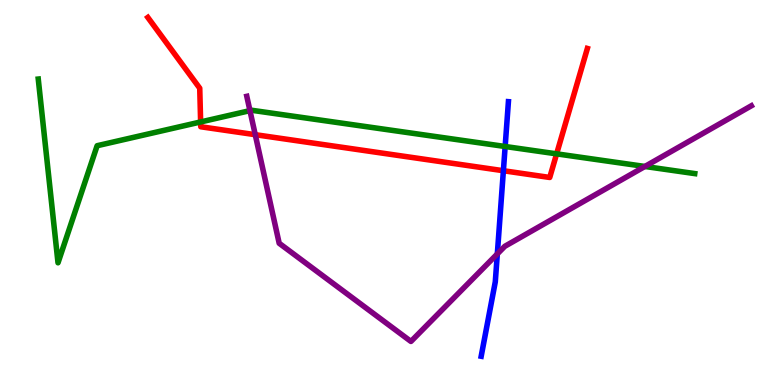[{'lines': ['blue', 'red'], 'intersections': [{'x': 6.5, 'y': 5.57}]}, {'lines': ['green', 'red'], 'intersections': [{'x': 2.59, 'y': 6.83}, {'x': 7.18, 'y': 6.0}]}, {'lines': ['purple', 'red'], 'intersections': [{'x': 3.29, 'y': 6.5}]}, {'lines': ['blue', 'green'], 'intersections': [{'x': 6.52, 'y': 6.19}]}, {'lines': ['blue', 'purple'], 'intersections': [{'x': 6.42, 'y': 3.41}]}, {'lines': ['green', 'purple'], 'intersections': [{'x': 3.23, 'y': 7.13}, {'x': 8.32, 'y': 5.68}]}]